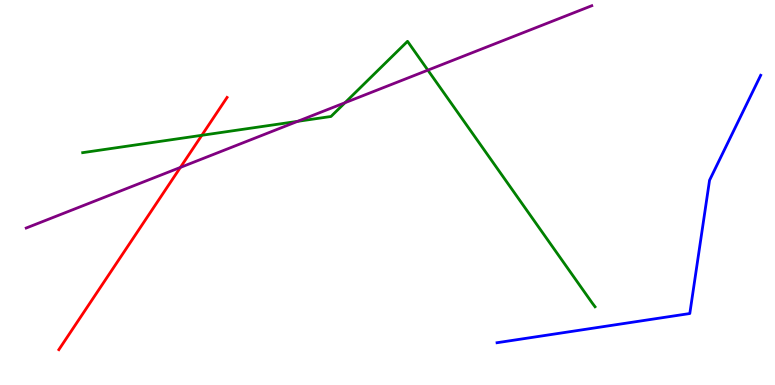[{'lines': ['blue', 'red'], 'intersections': []}, {'lines': ['green', 'red'], 'intersections': [{'x': 2.6, 'y': 6.49}]}, {'lines': ['purple', 'red'], 'intersections': [{'x': 2.33, 'y': 5.65}]}, {'lines': ['blue', 'green'], 'intersections': []}, {'lines': ['blue', 'purple'], 'intersections': []}, {'lines': ['green', 'purple'], 'intersections': [{'x': 3.84, 'y': 6.85}, {'x': 4.45, 'y': 7.33}, {'x': 5.52, 'y': 8.18}]}]